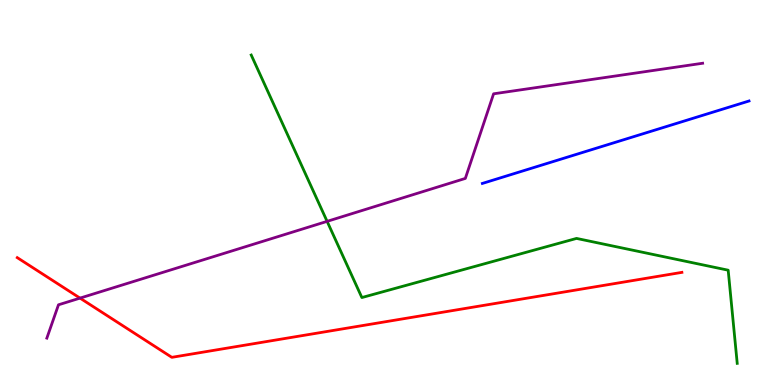[{'lines': ['blue', 'red'], 'intersections': []}, {'lines': ['green', 'red'], 'intersections': []}, {'lines': ['purple', 'red'], 'intersections': [{'x': 1.03, 'y': 2.26}]}, {'lines': ['blue', 'green'], 'intersections': []}, {'lines': ['blue', 'purple'], 'intersections': []}, {'lines': ['green', 'purple'], 'intersections': [{'x': 4.22, 'y': 4.25}]}]